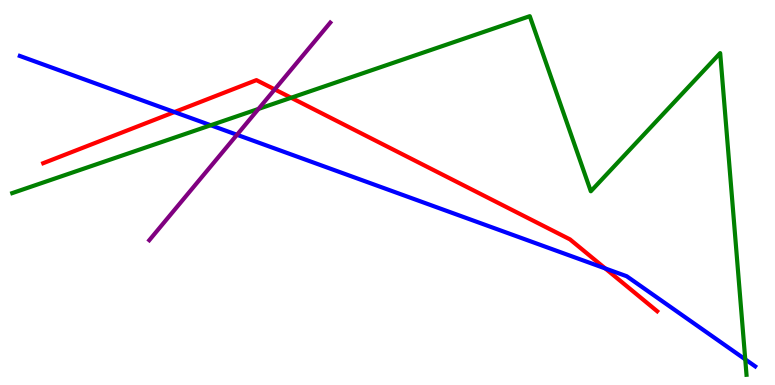[{'lines': ['blue', 'red'], 'intersections': [{'x': 2.25, 'y': 7.09}, {'x': 7.81, 'y': 3.03}]}, {'lines': ['green', 'red'], 'intersections': [{'x': 3.76, 'y': 7.46}]}, {'lines': ['purple', 'red'], 'intersections': [{'x': 3.54, 'y': 7.68}]}, {'lines': ['blue', 'green'], 'intersections': [{'x': 2.72, 'y': 6.75}, {'x': 9.62, 'y': 0.666}]}, {'lines': ['blue', 'purple'], 'intersections': [{'x': 3.06, 'y': 6.5}]}, {'lines': ['green', 'purple'], 'intersections': [{'x': 3.34, 'y': 7.17}]}]